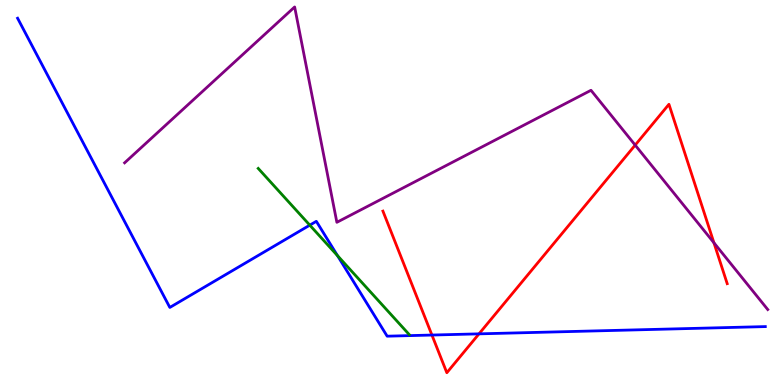[{'lines': ['blue', 'red'], 'intersections': [{'x': 5.57, 'y': 1.3}, {'x': 6.18, 'y': 1.33}]}, {'lines': ['green', 'red'], 'intersections': []}, {'lines': ['purple', 'red'], 'intersections': [{'x': 8.2, 'y': 6.23}, {'x': 9.21, 'y': 3.69}]}, {'lines': ['blue', 'green'], 'intersections': [{'x': 4.0, 'y': 4.15}, {'x': 4.35, 'y': 3.36}]}, {'lines': ['blue', 'purple'], 'intersections': []}, {'lines': ['green', 'purple'], 'intersections': []}]